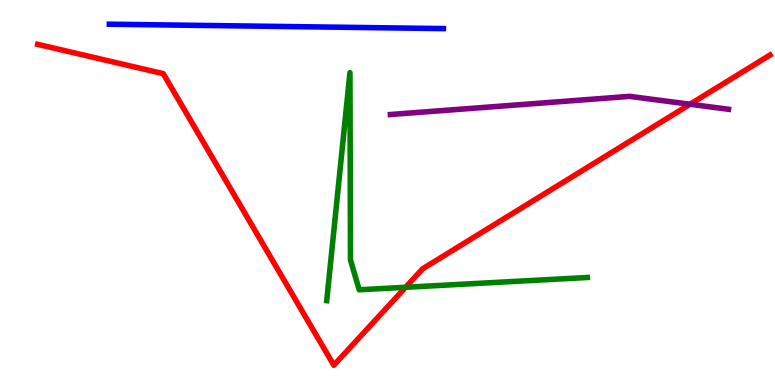[{'lines': ['blue', 'red'], 'intersections': []}, {'lines': ['green', 'red'], 'intersections': [{'x': 5.23, 'y': 2.54}]}, {'lines': ['purple', 'red'], 'intersections': [{'x': 8.9, 'y': 7.29}]}, {'lines': ['blue', 'green'], 'intersections': []}, {'lines': ['blue', 'purple'], 'intersections': []}, {'lines': ['green', 'purple'], 'intersections': []}]